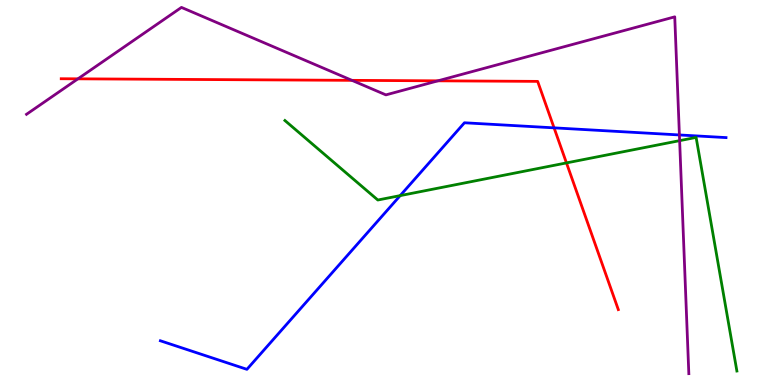[{'lines': ['blue', 'red'], 'intersections': [{'x': 7.15, 'y': 6.68}]}, {'lines': ['green', 'red'], 'intersections': [{'x': 7.31, 'y': 5.77}]}, {'lines': ['purple', 'red'], 'intersections': [{'x': 1.01, 'y': 7.95}, {'x': 4.54, 'y': 7.91}, {'x': 5.65, 'y': 7.9}]}, {'lines': ['blue', 'green'], 'intersections': [{'x': 5.16, 'y': 4.92}]}, {'lines': ['blue', 'purple'], 'intersections': [{'x': 8.77, 'y': 6.49}]}, {'lines': ['green', 'purple'], 'intersections': [{'x': 8.77, 'y': 6.35}]}]